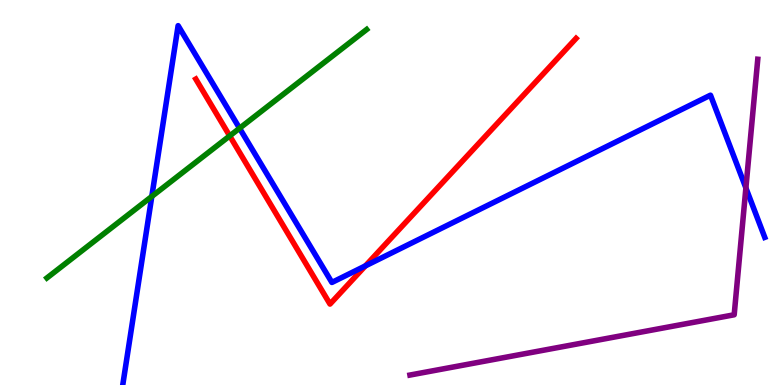[{'lines': ['blue', 'red'], 'intersections': [{'x': 4.71, 'y': 3.09}]}, {'lines': ['green', 'red'], 'intersections': [{'x': 2.96, 'y': 6.47}]}, {'lines': ['purple', 'red'], 'intersections': []}, {'lines': ['blue', 'green'], 'intersections': [{'x': 1.96, 'y': 4.9}, {'x': 3.09, 'y': 6.67}]}, {'lines': ['blue', 'purple'], 'intersections': [{'x': 9.62, 'y': 5.12}]}, {'lines': ['green', 'purple'], 'intersections': []}]